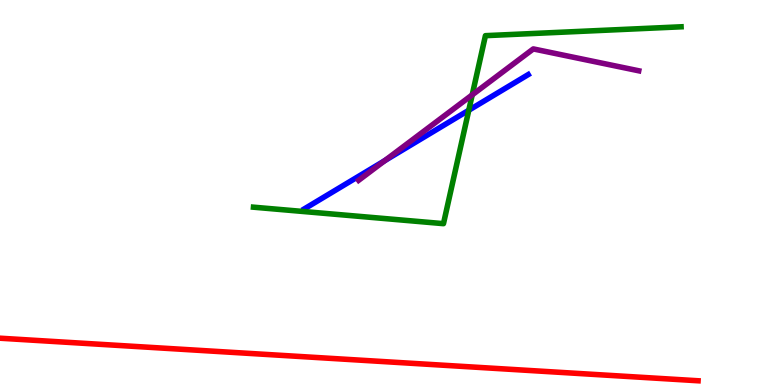[{'lines': ['blue', 'red'], 'intersections': []}, {'lines': ['green', 'red'], 'intersections': []}, {'lines': ['purple', 'red'], 'intersections': []}, {'lines': ['blue', 'green'], 'intersections': [{'x': 6.05, 'y': 7.14}]}, {'lines': ['blue', 'purple'], 'intersections': [{'x': 4.97, 'y': 5.83}]}, {'lines': ['green', 'purple'], 'intersections': [{'x': 6.09, 'y': 7.54}]}]